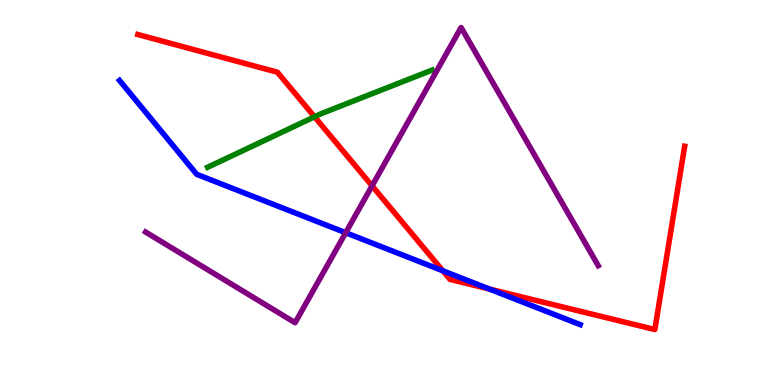[{'lines': ['blue', 'red'], 'intersections': [{'x': 5.71, 'y': 2.97}, {'x': 6.31, 'y': 2.49}]}, {'lines': ['green', 'red'], 'intersections': [{'x': 4.06, 'y': 6.97}]}, {'lines': ['purple', 'red'], 'intersections': [{'x': 4.8, 'y': 5.17}]}, {'lines': ['blue', 'green'], 'intersections': []}, {'lines': ['blue', 'purple'], 'intersections': [{'x': 4.46, 'y': 3.96}]}, {'lines': ['green', 'purple'], 'intersections': []}]